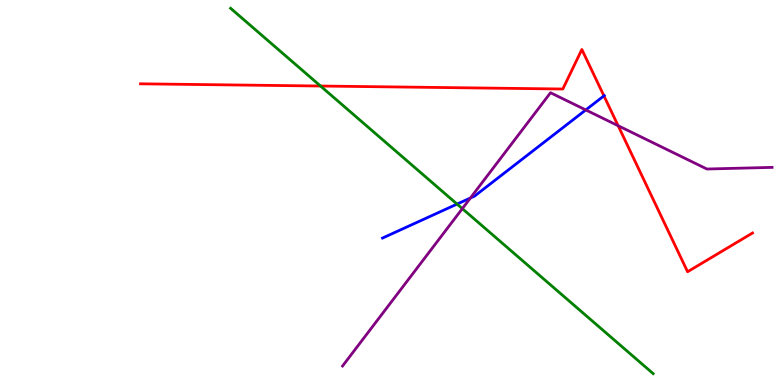[{'lines': ['blue', 'red'], 'intersections': [{'x': 7.79, 'y': 7.51}]}, {'lines': ['green', 'red'], 'intersections': [{'x': 4.14, 'y': 7.77}]}, {'lines': ['purple', 'red'], 'intersections': [{'x': 7.98, 'y': 6.73}]}, {'lines': ['blue', 'green'], 'intersections': [{'x': 5.9, 'y': 4.7}]}, {'lines': ['blue', 'purple'], 'intersections': [{'x': 6.07, 'y': 4.86}, {'x': 7.56, 'y': 7.14}]}, {'lines': ['green', 'purple'], 'intersections': [{'x': 5.97, 'y': 4.58}]}]